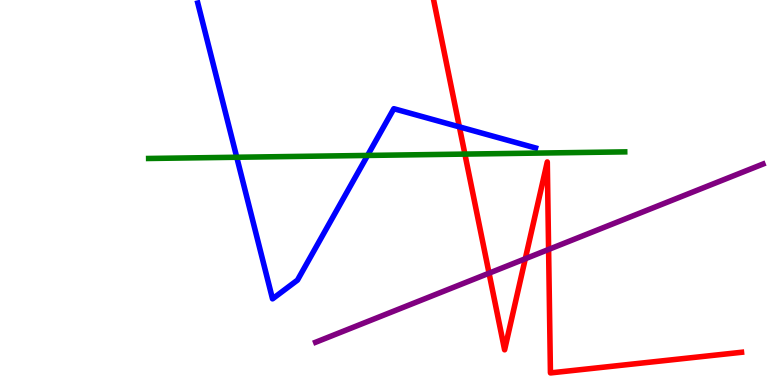[{'lines': ['blue', 'red'], 'intersections': [{'x': 5.93, 'y': 6.7}]}, {'lines': ['green', 'red'], 'intersections': [{'x': 6.0, 'y': 6.0}]}, {'lines': ['purple', 'red'], 'intersections': [{'x': 6.31, 'y': 2.9}, {'x': 6.78, 'y': 3.28}, {'x': 7.08, 'y': 3.52}]}, {'lines': ['blue', 'green'], 'intersections': [{'x': 3.05, 'y': 5.92}, {'x': 4.74, 'y': 5.96}]}, {'lines': ['blue', 'purple'], 'intersections': []}, {'lines': ['green', 'purple'], 'intersections': []}]